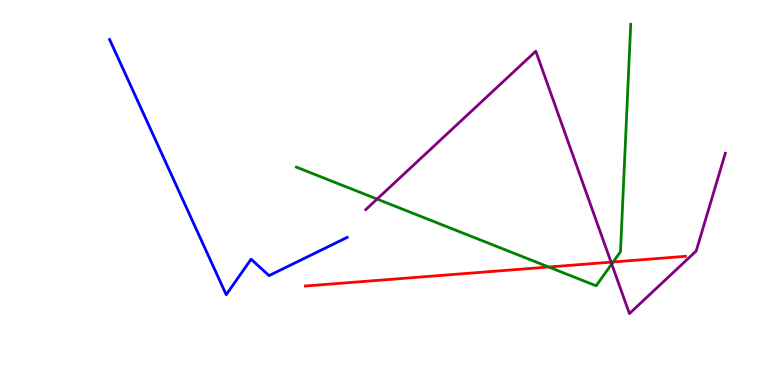[{'lines': ['blue', 'red'], 'intersections': []}, {'lines': ['green', 'red'], 'intersections': [{'x': 7.08, 'y': 3.06}, {'x': 7.91, 'y': 3.2}]}, {'lines': ['purple', 'red'], 'intersections': [{'x': 7.88, 'y': 3.19}]}, {'lines': ['blue', 'green'], 'intersections': []}, {'lines': ['blue', 'purple'], 'intersections': []}, {'lines': ['green', 'purple'], 'intersections': [{'x': 4.87, 'y': 4.83}, {'x': 7.89, 'y': 3.14}]}]